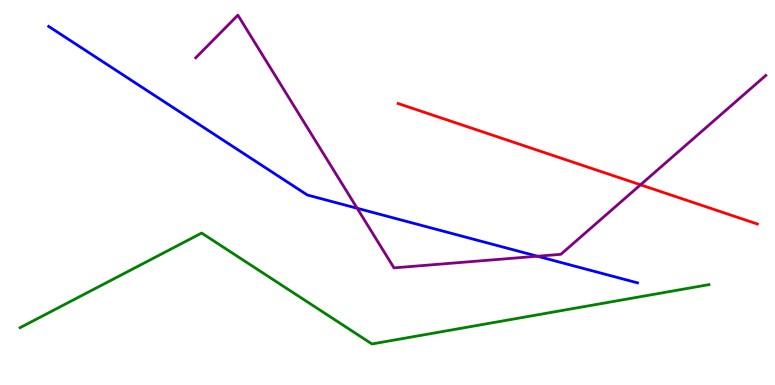[{'lines': ['blue', 'red'], 'intersections': []}, {'lines': ['green', 'red'], 'intersections': []}, {'lines': ['purple', 'red'], 'intersections': [{'x': 8.26, 'y': 5.2}]}, {'lines': ['blue', 'green'], 'intersections': []}, {'lines': ['blue', 'purple'], 'intersections': [{'x': 4.61, 'y': 4.59}, {'x': 6.93, 'y': 3.34}]}, {'lines': ['green', 'purple'], 'intersections': []}]